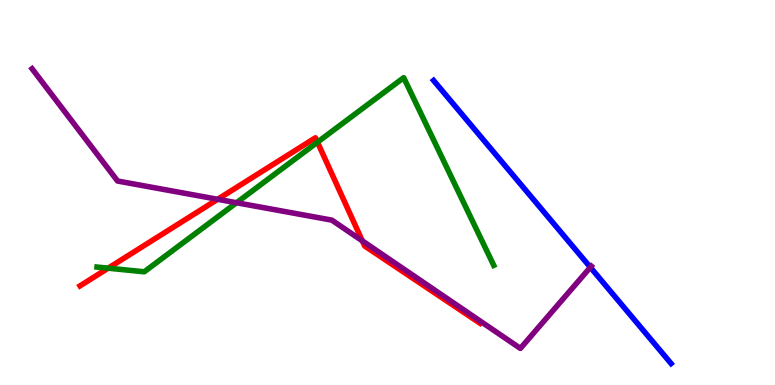[{'lines': ['blue', 'red'], 'intersections': []}, {'lines': ['green', 'red'], 'intersections': [{'x': 1.4, 'y': 3.03}, {'x': 4.1, 'y': 6.31}]}, {'lines': ['purple', 'red'], 'intersections': [{'x': 2.81, 'y': 4.82}, {'x': 4.68, 'y': 3.74}]}, {'lines': ['blue', 'green'], 'intersections': []}, {'lines': ['blue', 'purple'], 'intersections': [{'x': 7.62, 'y': 3.06}]}, {'lines': ['green', 'purple'], 'intersections': [{'x': 3.05, 'y': 4.73}]}]